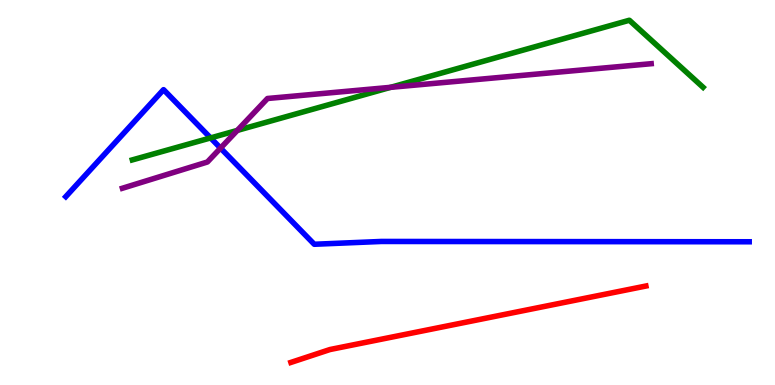[{'lines': ['blue', 'red'], 'intersections': []}, {'lines': ['green', 'red'], 'intersections': []}, {'lines': ['purple', 'red'], 'intersections': []}, {'lines': ['blue', 'green'], 'intersections': [{'x': 2.72, 'y': 6.42}]}, {'lines': ['blue', 'purple'], 'intersections': [{'x': 2.85, 'y': 6.15}]}, {'lines': ['green', 'purple'], 'intersections': [{'x': 3.06, 'y': 6.61}, {'x': 5.04, 'y': 7.73}]}]